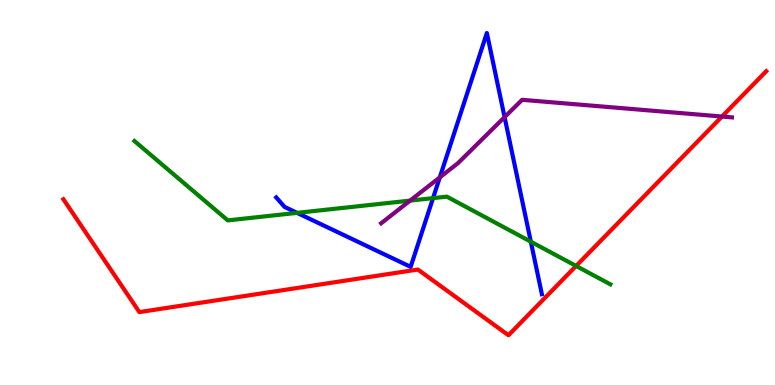[{'lines': ['blue', 'red'], 'intersections': []}, {'lines': ['green', 'red'], 'intersections': [{'x': 7.43, 'y': 3.09}]}, {'lines': ['purple', 'red'], 'intersections': [{'x': 9.32, 'y': 6.97}]}, {'lines': ['blue', 'green'], 'intersections': [{'x': 3.83, 'y': 4.47}, {'x': 5.59, 'y': 4.85}, {'x': 6.85, 'y': 3.72}]}, {'lines': ['blue', 'purple'], 'intersections': [{'x': 5.67, 'y': 5.39}, {'x': 6.51, 'y': 6.96}]}, {'lines': ['green', 'purple'], 'intersections': [{'x': 5.29, 'y': 4.79}]}]